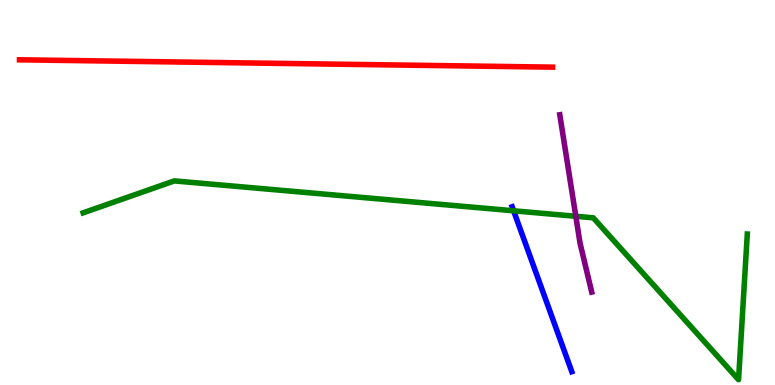[{'lines': ['blue', 'red'], 'intersections': []}, {'lines': ['green', 'red'], 'intersections': []}, {'lines': ['purple', 'red'], 'intersections': []}, {'lines': ['blue', 'green'], 'intersections': [{'x': 6.63, 'y': 4.52}]}, {'lines': ['blue', 'purple'], 'intersections': []}, {'lines': ['green', 'purple'], 'intersections': [{'x': 7.43, 'y': 4.38}]}]